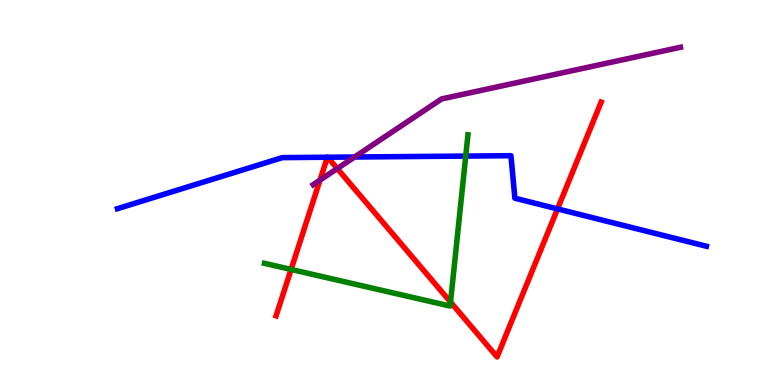[{'lines': ['blue', 'red'], 'intersections': [{'x': 4.22, 'y': 5.92}, {'x': 4.23, 'y': 5.92}, {'x': 7.19, 'y': 4.57}]}, {'lines': ['green', 'red'], 'intersections': [{'x': 3.76, 'y': 3.0}, {'x': 5.81, 'y': 2.15}]}, {'lines': ['purple', 'red'], 'intersections': [{'x': 4.13, 'y': 5.32}, {'x': 4.35, 'y': 5.62}]}, {'lines': ['blue', 'green'], 'intersections': [{'x': 6.01, 'y': 5.95}]}, {'lines': ['blue', 'purple'], 'intersections': [{'x': 4.58, 'y': 5.92}]}, {'lines': ['green', 'purple'], 'intersections': []}]